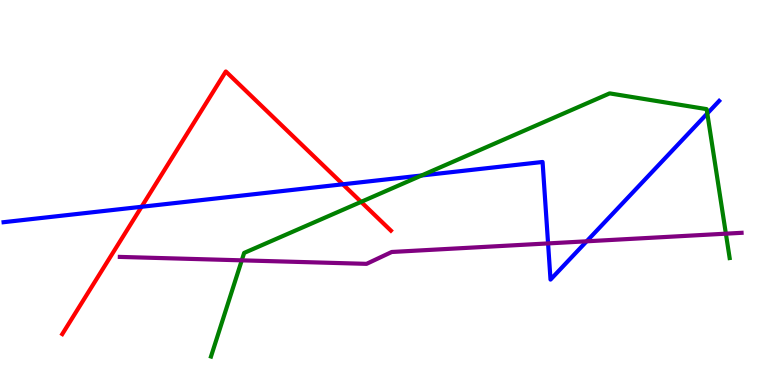[{'lines': ['blue', 'red'], 'intersections': [{'x': 1.83, 'y': 4.63}, {'x': 4.42, 'y': 5.21}]}, {'lines': ['green', 'red'], 'intersections': [{'x': 4.66, 'y': 4.76}]}, {'lines': ['purple', 'red'], 'intersections': []}, {'lines': ['blue', 'green'], 'intersections': [{'x': 5.44, 'y': 5.44}, {'x': 9.13, 'y': 7.05}]}, {'lines': ['blue', 'purple'], 'intersections': [{'x': 7.07, 'y': 3.68}, {'x': 7.57, 'y': 3.73}]}, {'lines': ['green', 'purple'], 'intersections': [{'x': 3.12, 'y': 3.24}, {'x': 9.37, 'y': 3.93}]}]